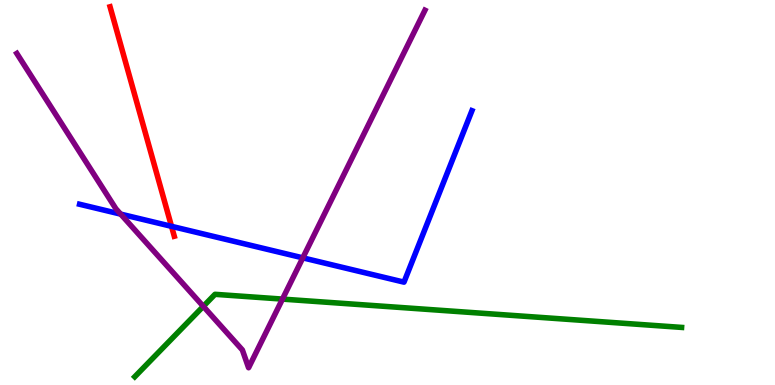[{'lines': ['blue', 'red'], 'intersections': [{'x': 2.21, 'y': 4.12}]}, {'lines': ['green', 'red'], 'intersections': []}, {'lines': ['purple', 'red'], 'intersections': []}, {'lines': ['blue', 'green'], 'intersections': []}, {'lines': ['blue', 'purple'], 'intersections': [{'x': 1.56, 'y': 4.44}, {'x': 3.91, 'y': 3.3}]}, {'lines': ['green', 'purple'], 'intersections': [{'x': 2.62, 'y': 2.04}, {'x': 3.64, 'y': 2.23}]}]